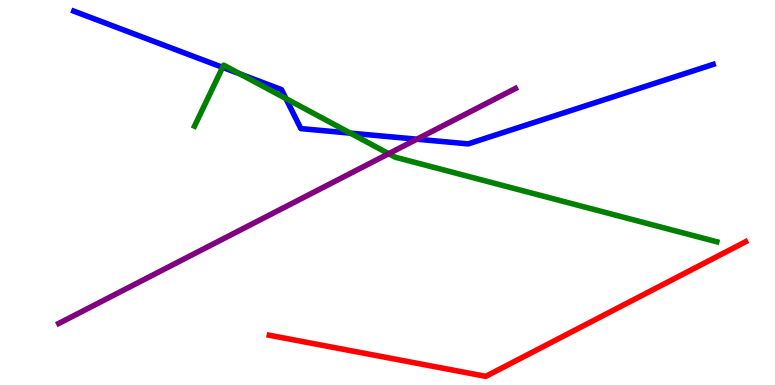[{'lines': ['blue', 'red'], 'intersections': []}, {'lines': ['green', 'red'], 'intersections': []}, {'lines': ['purple', 'red'], 'intersections': []}, {'lines': ['blue', 'green'], 'intersections': [{'x': 2.87, 'y': 8.25}, {'x': 3.1, 'y': 8.08}, {'x': 3.69, 'y': 7.44}, {'x': 4.52, 'y': 6.54}]}, {'lines': ['blue', 'purple'], 'intersections': [{'x': 5.38, 'y': 6.38}]}, {'lines': ['green', 'purple'], 'intersections': [{'x': 5.02, 'y': 6.01}]}]